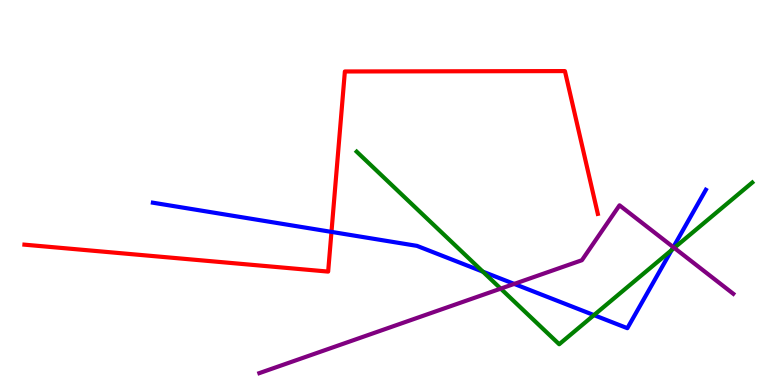[{'lines': ['blue', 'red'], 'intersections': [{'x': 4.28, 'y': 3.98}]}, {'lines': ['green', 'red'], 'intersections': []}, {'lines': ['purple', 'red'], 'intersections': []}, {'lines': ['blue', 'green'], 'intersections': [{'x': 6.23, 'y': 2.94}, {'x': 7.66, 'y': 1.82}, {'x': 8.67, 'y': 3.51}]}, {'lines': ['blue', 'purple'], 'intersections': [{'x': 6.63, 'y': 2.63}, {'x': 8.69, 'y': 3.58}]}, {'lines': ['green', 'purple'], 'intersections': [{'x': 6.46, 'y': 2.5}, {'x': 8.7, 'y': 3.56}]}]